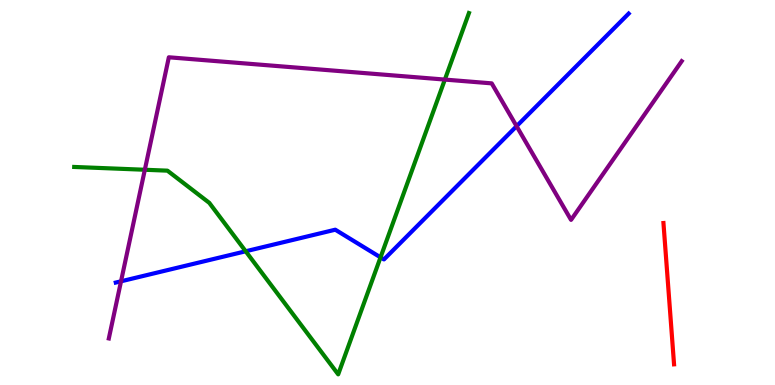[{'lines': ['blue', 'red'], 'intersections': []}, {'lines': ['green', 'red'], 'intersections': []}, {'lines': ['purple', 'red'], 'intersections': []}, {'lines': ['blue', 'green'], 'intersections': [{'x': 3.17, 'y': 3.47}, {'x': 4.91, 'y': 3.32}]}, {'lines': ['blue', 'purple'], 'intersections': [{'x': 1.56, 'y': 2.69}, {'x': 6.67, 'y': 6.72}]}, {'lines': ['green', 'purple'], 'intersections': [{'x': 1.87, 'y': 5.59}, {'x': 5.74, 'y': 7.93}]}]